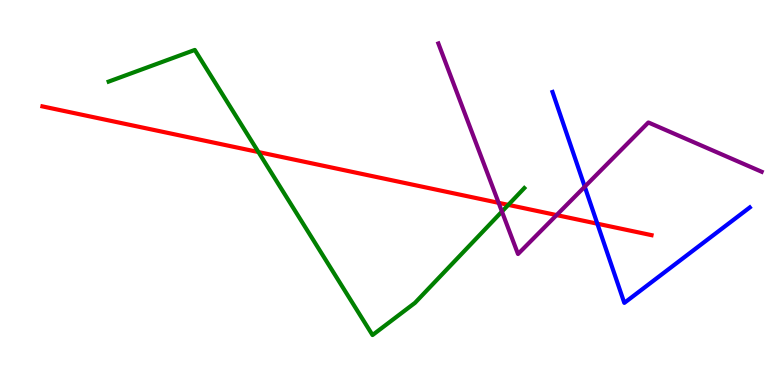[{'lines': ['blue', 'red'], 'intersections': [{'x': 7.71, 'y': 4.19}]}, {'lines': ['green', 'red'], 'intersections': [{'x': 3.33, 'y': 6.05}, {'x': 6.56, 'y': 4.68}]}, {'lines': ['purple', 'red'], 'intersections': [{'x': 6.43, 'y': 4.73}, {'x': 7.18, 'y': 4.41}]}, {'lines': ['blue', 'green'], 'intersections': []}, {'lines': ['blue', 'purple'], 'intersections': [{'x': 7.55, 'y': 5.15}]}, {'lines': ['green', 'purple'], 'intersections': [{'x': 6.48, 'y': 4.5}]}]